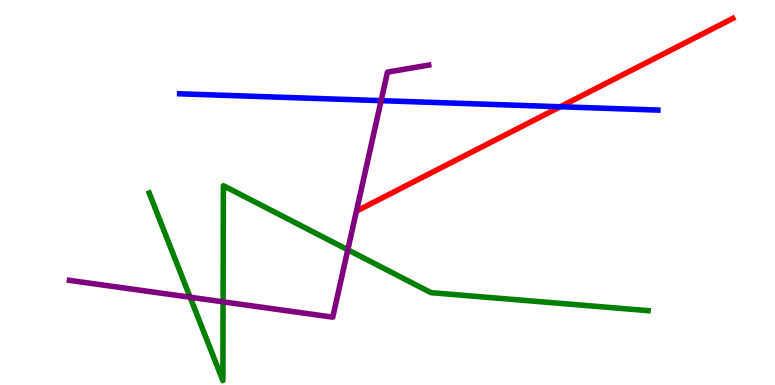[{'lines': ['blue', 'red'], 'intersections': [{'x': 7.23, 'y': 7.23}]}, {'lines': ['green', 'red'], 'intersections': []}, {'lines': ['purple', 'red'], 'intersections': []}, {'lines': ['blue', 'green'], 'intersections': []}, {'lines': ['blue', 'purple'], 'intersections': [{'x': 4.92, 'y': 7.39}]}, {'lines': ['green', 'purple'], 'intersections': [{'x': 2.45, 'y': 2.28}, {'x': 2.88, 'y': 2.16}, {'x': 4.49, 'y': 3.51}]}]